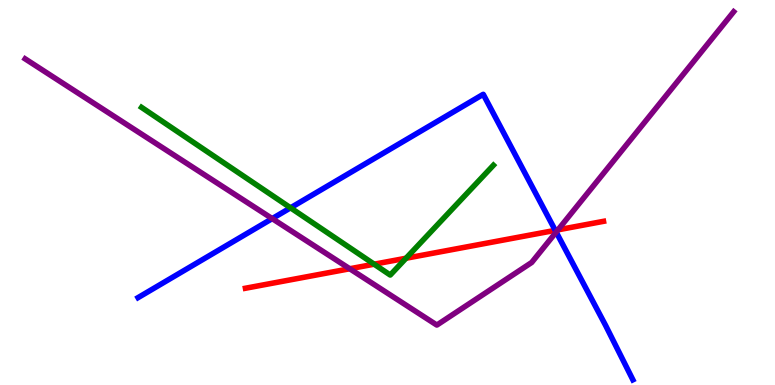[{'lines': ['blue', 'red'], 'intersections': [{'x': 7.16, 'y': 4.02}]}, {'lines': ['green', 'red'], 'intersections': [{'x': 4.83, 'y': 3.14}, {'x': 5.24, 'y': 3.29}]}, {'lines': ['purple', 'red'], 'intersections': [{'x': 4.51, 'y': 3.02}, {'x': 7.2, 'y': 4.03}]}, {'lines': ['blue', 'green'], 'intersections': [{'x': 3.75, 'y': 4.6}]}, {'lines': ['blue', 'purple'], 'intersections': [{'x': 3.51, 'y': 4.32}, {'x': 7.18, 'y': 3.97}]}, {'lines': ['green', 'purple'], 'intersections': []}]